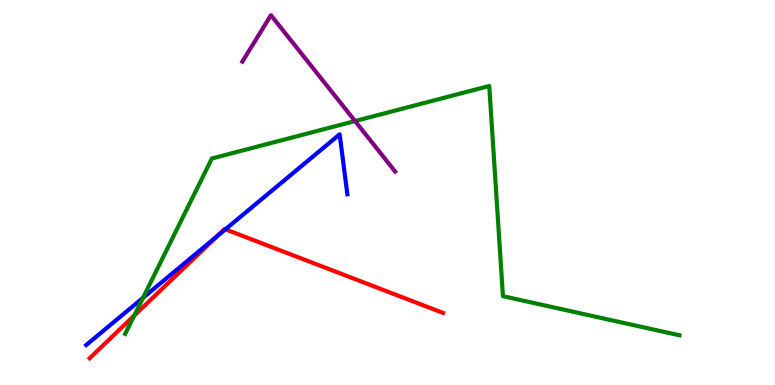[{'lines': ['blue', 'red'], 'intersections': [{'x': 2.8, 'y': 3.86}, {'x': 2.91, 'y': 4.04}]}, {'lines': ['green', 'red'], 'intersections': [{'x': 1.73, 'y': 1.81}]}, {'lines': ['purple', 'red'], 'intersections': []}, {'lines': ['blue', 'green'], 'intersections': [{'x': 1.85, 'y': 2.27}]}, {'lines': ['blue', 'purple'], 'intersections': []}, {'lines': ['green', 'purple'], 'intersections': [{'x': 4.58, 'y': 6.86}]}]